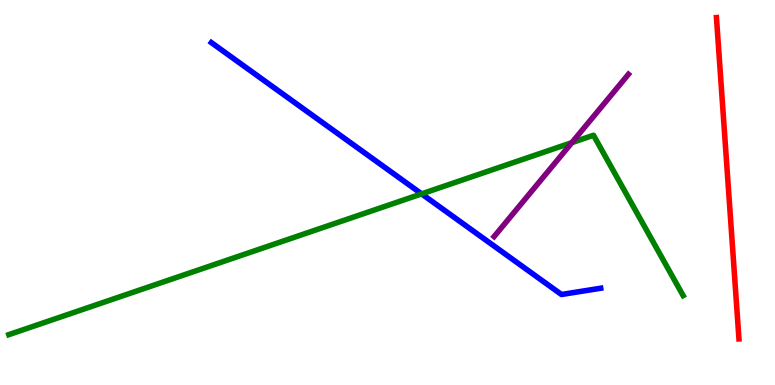[{'lines': ['blue', 'red'], 'intersections': []}, {'lines': ['green', 'red'], 'intersections': []}, {'lines': ['purple', 'red'], 'intersections': []}, {'lines': ['blue', 'green'], 'intersections': [{'x': 5.44, 'y': 4.96}]}, {'lines': ['blue', 'purple'], 'intersections': []}, {'lines': ['green', 'purple'], 'intersections': [{'x': 7.38, 'y': 6.3}]}]